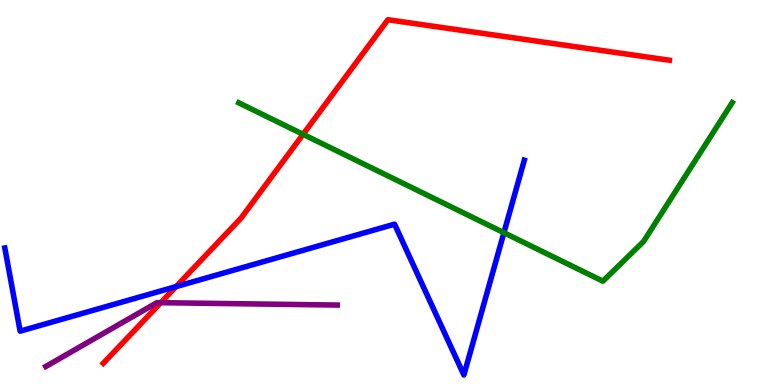[{'lines': ['blue', 'red'], 'intersections': [{'x': 2.27, 'y': 2.56}]}, {'lines': ['green', 'red'], 'intersections': [{'x': 3.91, 'y': 6.51}]}, {'lines': ['purple', 'red'], 'intersections': [{'x': 2.07, 'y': 2.14}]}, {'lines': ['blue', 'green'], 'intersections': [{'x': 6.5, 'y': 3.96}]}, {'lines': ['blue', 'purple'], 'intersections': []}, {'lines': ['green', 'purple'], 'intersections': []}]